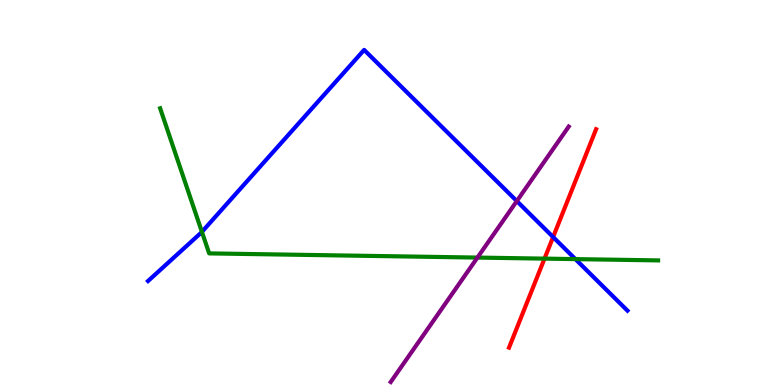[{'lines': ['blue', 'red'], 'intersections': [{'x': 7.14, 'y': 3.84}]}, {'lines': ['green', 'red'], 'intersections': [{'x': 7.03, 'y': 3.28}]}, {'lines': ['purple', 'red'], 'intersections': []}, {'lines': ['blue', 'green'], 'intersections': [{'x': 2.61, 'y': 3.98}, {'x': 7.42, 'y': 3.27}]}, {'lines': ['blue', 'purple'], 'intersections': [{'x': 6.67, 'y': 4.78}]}, {'lines': ['green', 'purple'], 'intersections': [{'x': 6.16, 'y': 3.31}]}]